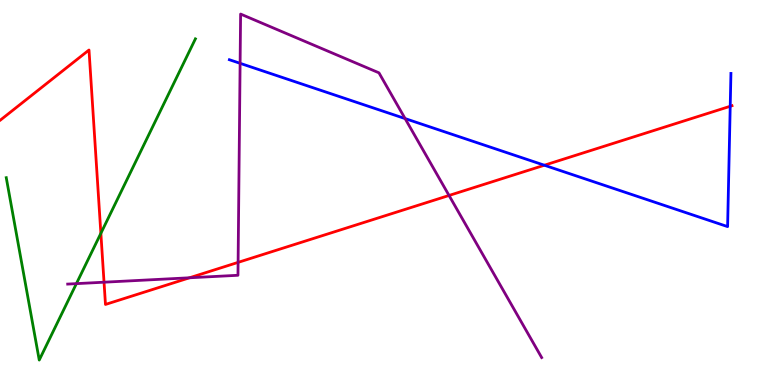[{'lines': ['blue', 'red'], 'intersections': [{'x': 7.02, 'y': 5.71}, {'x': 9.42, 'y': 7.24}]}, {'lines': ['green', 'red'], 'intersections': [{'x': 1.3, 'y': 3.94}]}, {'lines': ['purple', 'red'], 'intersections': [{'x': 1.34, 'y': 2.67}, {'x': 2.45, 'y': 2.78}, {'x': 3.07, 'y': 3.18}, {'x': 5.79, 'y': 4.92}]}, {'lines': ['blue', 'green'], 'intersections': []}, {'lines': ['blue', 'purple'], 'intersections': [{'x': 3.1, 'y': 8.36}, {'x': 5.23, 'y': 6.92}]}, {'lines': ['green', 'purple'], 'intersections': [{'x': 0.986, 'y': 2.63}]}]